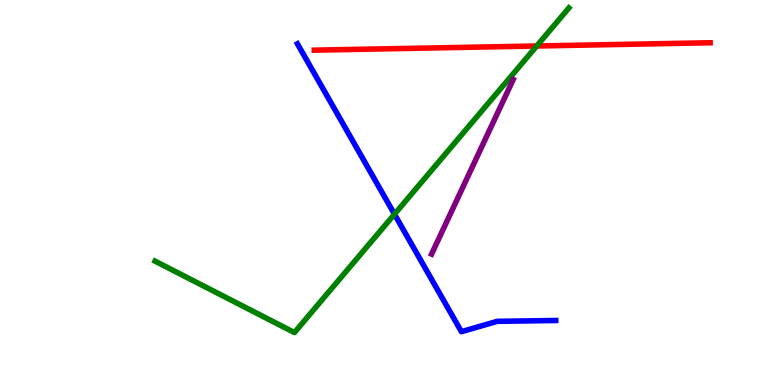[{'lines': ['blue', 'red'], 'intersections': []}, {'lines': ['green', 'red'], 'intersections': [{'x': 6.93, 'y': 8.81}]}, {'lines': ['purple', 'red'], 'intersections': []}, {'lines': ['blue', 'green'], 'intersections': [{'x': 5.09, 'y': 4.44}]}, {'lines': ['blue', 'purple'], 'intersections': []}, {'lines': ['green', 'purple'], 'intersections': []}]